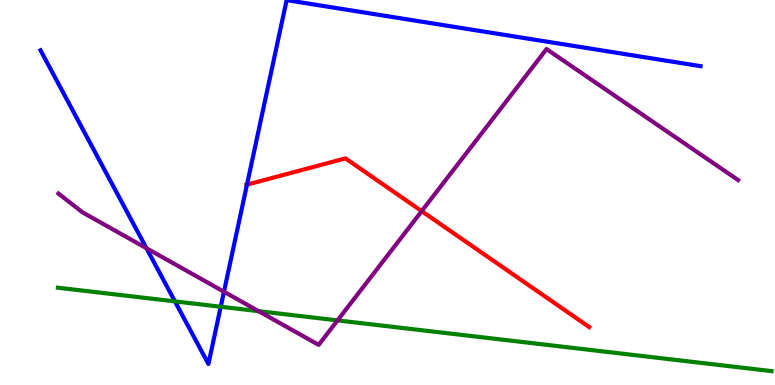[{'lines': ['blue', 'red'], 'intersections': [{'x': 3.19, 'y': 5.2}]}, {'lines': ['green', 'red'], 'intersections': []}, {'lines': ['purple', 'red'], 'intersections': [{'x': 5.44, 'y': 4.52}]}, {'lines': ['blue', 'green'], 'intersections': [{'x': 2.26, 'y': 2.17}, {'x': 2.85, 'y': 2.03}]}, {'lines': ['blue', 'purple'], 'intersections': [{'x': 1.89, 'y': 3.55}, {'x': 2.89, 'y': 2.42}]}, {'lines': ['green', 'purple'], 'intersections': [{'x': 3.34, 'y': 1.92}, {'x': 4.36, 'y': 1.68}]}]